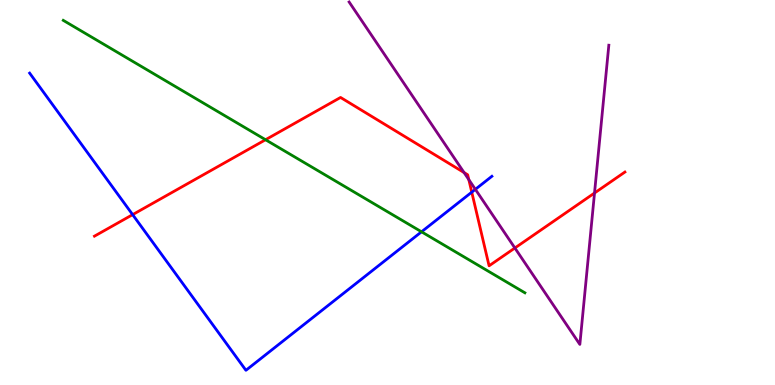[{'lines': ['blue', 'red'], 'intersections': [{'x': 1.71, 'y': 4.43}, {'x': 6.09, 'y': 5.01}]}, {'lines': ['green', 'red'], 'intersections': [{'x': 3.43, 'y': 6.37}]}, {'lines': ['purple', 'red'], 'intersections': [{'x': 5.99, 'y': 5.52}, {'x': 6.05, 'y': 5.33}, {'x': 6.64, 'y': 3.56}, {'x': 7.67, 'y': 4.99}]}, {'lines': ['blue', 'green'], 'intersections': [{'x': 5.44, 'y': 3.98}]}, {'lines': ['blue', 'purple'], 'intersections': [{'x': 6.13, 'y': 5.08}]}, {'lines': ['green', 'purple'], 'intersections': []}]